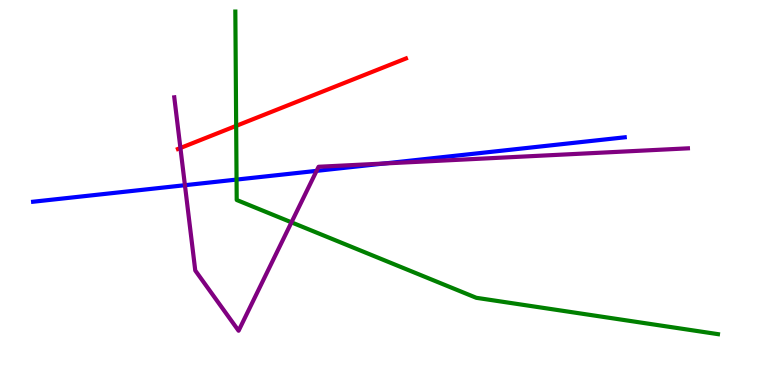[{'lines': ['blue', 'red'], 'intersections': []}, {'lines': ['green', 'red'], 'intersections': [{'x': 3.05, 'y': 6.73}]}, {'lines': ['purple', 'red'], 'intersections': [{'x': 2.33, 'y': 6.16}]}, {'lines': ['blue', 'green'], 'intersections': [{'x': 3.05, 'y': 5.34}]}, {'lines': ['blue', 'purple'], 'intersections': [{'x': 2.39, 'y': 5.19}, {'x': 4.08, 'y': 5.56}, {'x': 4.96, 'y': 5.75}]}, {'lines': ['green', 'purple'], 'intersections': [{'x': 3.76, 'y': 4.22}]}]